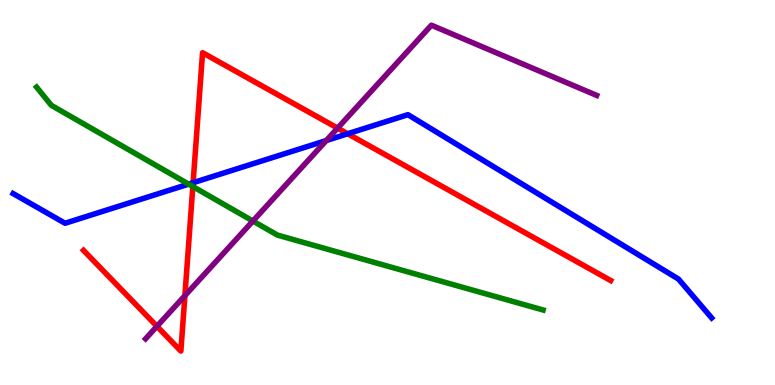[{'lines': ['blue', 'red'], 'intersections': [{'x': 2.49, 'y': 5.25}, {'x': 4.49, 'y': 6.53}]}, {'lines': ['green', 'red'], 'intersections': [{'x': 2.49, 'y': 5.15}]}, {'lines': ['purple', 'red'], 'intersections': [{'x': 2.03, 'y': 1.52}, {'x': 2.39, 'y': 2.32}, {'x': 4.36, 'y': 6.67}]}, {'lines': ['blue', 'green'], 'intersections': [{'x': 2.43, 'y': 5.22}]}, {'lines': ['blue', 'purple'], 'intersections': [{'x': 4.21, 'y': 6.35}]}, {'lines': ['green', 'purple'], 'intersections': [{'x': 3.26, 'y': 4.26}]}]